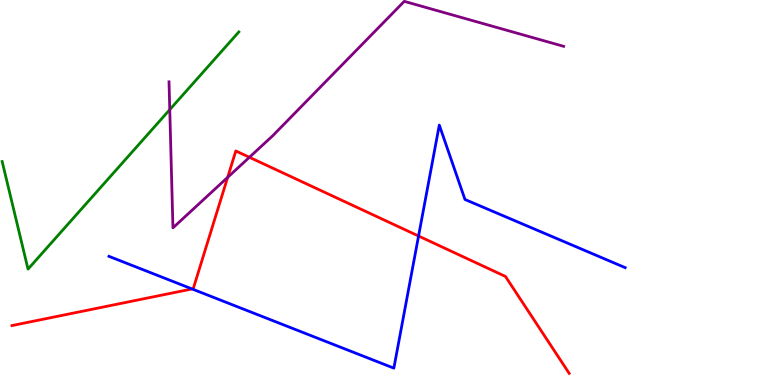[{'lines': ['blue', 'red'], 'intersections': [{'x': 2.48, 'y': 2.49}, {'x': 5.4, 'y': 3.87}]}, {'lines': ['green', 'red'], 'intersections': []}, {'lines': ['purple', 'red'], 'intersections': [{'x': 2.94, 'y': 5.39}, {'x': 3.22, 'y': 5.91}]}, {'lines': ['blue', 'green'], 'intersections': []}, {'lines': ['blue', 'purple'], 'intersections': []}, {'lines': ['green', 'purple'], 'intersections': [{'x': 2.19, 'y': 7.15}]}]